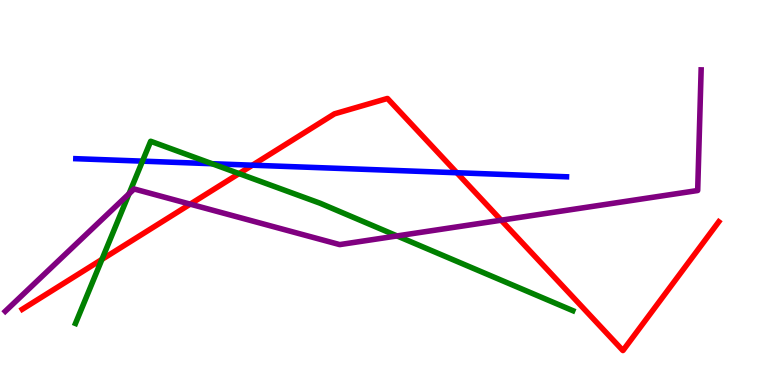[{'lines': ['blue', 'red'], 'intersections': [{'x': 3.26, 'y': 5.71}, {'x': 5.89, 'y': 5.51}]}, {'lines': ['green', 'red'], 'intersections': [{'x': 1.32, 'y': 3.26}, {'x': 3.08, 'y': 5.49}]}, {'lines': ['purple', 'red'], 'intersections': [{'x': 2.45, 'y': 4.7}, {'x': 6.47, 'y': 4.28}]}, {'lines': ['blue', 'green'], 'intersections': [{'x': 1.84, 'y': 5.81}, {'x': 2.74, 'y': 5.75}]}, {'lines': ['blue', 'purple'], 'intersections': []}, {'lines': ['green', 'purple'], 'intersections': [{'x': 1.66, 'y': 4.97}, {'x': 5.12, 'y': 3.87}]}]